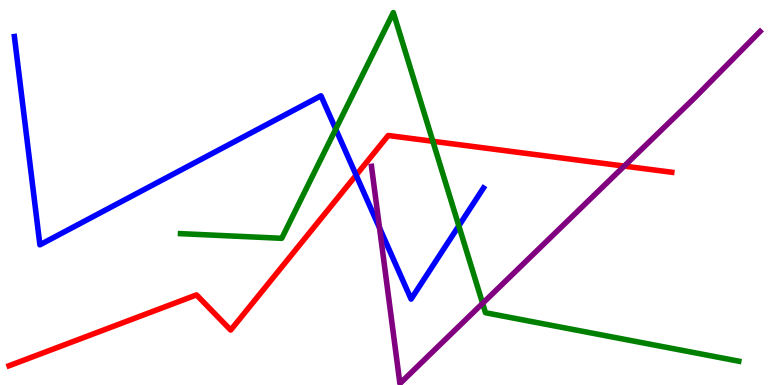[{'lines': ['blue', 'red'], 'intersections': [{'x': 4.6, 'y': 5.45}]}, {'lines': ['green', 'red'], 'intersections': [{'x': 5.59, 'y': 6.33}]}, {'lines': ['purple', 'red'], 'intersections': [{'x': 8.05, 'y': 5.69}]}, {'lines': ['blue', 'green'], 'intersections': [{'x': 4.33, 'y': 6.65}, {'x': 5.92, 'y': 4.13}]}, {'lines': ['blue', 'purple'], 'intersections': [{'x': 4.9, 'y': 4.08}]}, {'lines': ['green', 'purple'], 'intersections': [{'x': 6.23, 'y': 2.12}]}]